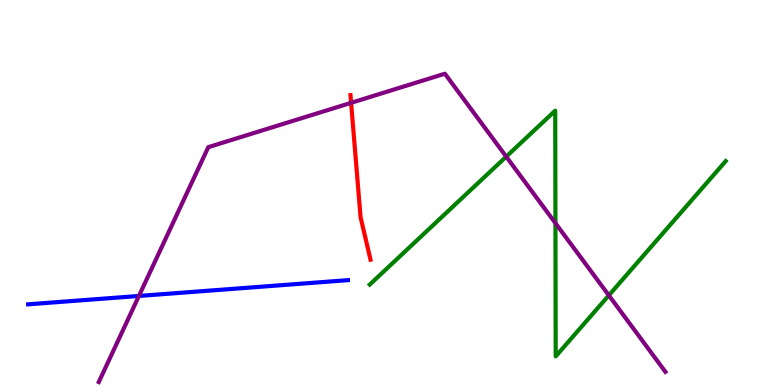[{'lines': ['blue', 'red'], 'intersections': []}, {'lines': ['green', 'red'], 'intersections': []}, {'lines': ['purple', 'red'], 'intersections': [{'x': 4.53, 'y': 7.33}]}, {'lines': ['blue', 'green'], 'intersections': []}, {'lines': ['blue', 'purple'], 'intersections': [{'x': 1.79, 'y': 2.31}]}, {'lines': ['green', 'purple'], 'intersections': [{'x': 6.53, 'y': 5.93}, {'x': 7.17, 'y': 4.2}, {'x': 7.86, 'y': 2.33}]}]